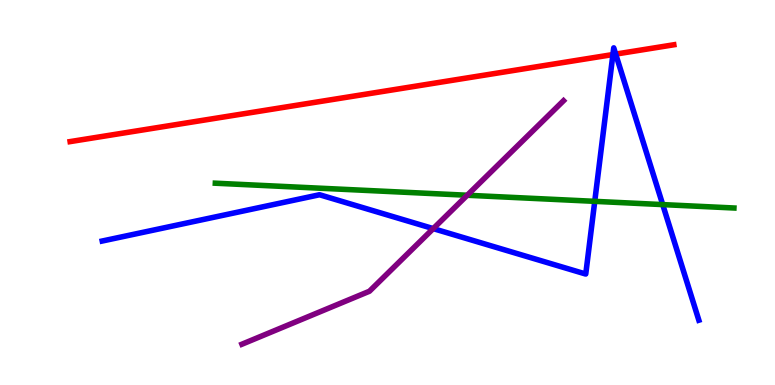[{'lines': ['blue', 'red'], 'intersections': [{'x': 7.91, 'y': 8.58}, {'x': 7.94, 'y': 8.59}]}, {'lines': ['green', 'red'], 'intersections': []}, {'lines': ['purple', 'red'], 'intersections': []}, {'lines': ['blue', 'green'], 'intersections': [{'x': 7.67, 'y': 4.77}, {'x': 8.55, 'y': 4.69}]}, {'lines': ['blue', 'purple'], 'intersections': [{'x': 5.59, 'y': 4.06}]}, {'lines': ['green', 'purple'], 'intersections': [{'x': 6.03, 'y': 4.93}]}]